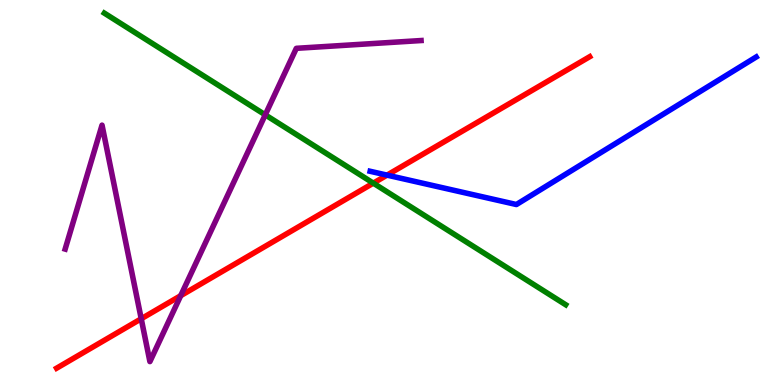[{'lines': ['blue', 'red'], 'intersections': [{'x': 4.99, 'y': 5.45}]}, {'lines': ['green', 'red'], 'intersections': [{'x': 4.82, 'y': 5.24}]}, {'lines': ['purple', 'red'], 'intersections': [{'x': 1.82, 'y': 1.72}, {'x': 2.33, 'y': 2.32}]}, {'lines': ['blue', 'green'], 'intersections': []}, {'lines': ['blue', 'purple'], 'intersections': []}, {'lines': ['green', 'purple'], 'intersections': [{'x': 3.42, 'y': 7.02}]}]